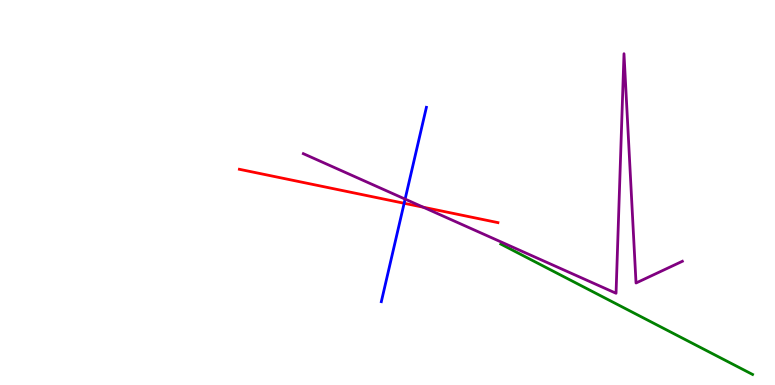[{'lines': ['blue', 'red'], 'intersections': [{'x': 5.21, 'y': 4.72}]}, {'lines': ['green', 'red'], 'intersections': []}, {'lines': ['purple', 'red'], 'intersections': [{'x': 5.46, 'y': 4.62}]}, {'lines': ['blue', 'green'], 'intersections': []}, {'lines': ['blue', 'purple'], 'intersections': [{'x': 5.23, 'y': 4.83}]}, {'lines': ['green', 'purple'], 'intersections': []}]